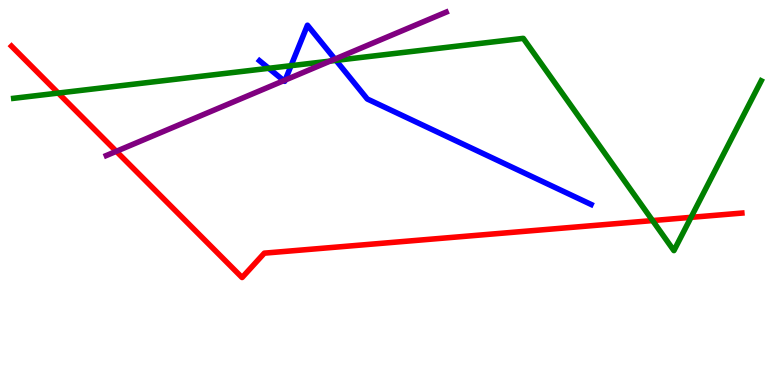[{'lines': ['blue', 'red'], 'intersections': []}, {'lines': ['green', 'red'], 'intersections': [{'x': 0.752, 'y': 7.58}, {'x': 8.42, 'y': 4.27}, {'x': 8.92, 'y': 4.35}]}, {'lines': ['purple', 'red'], 'intersections': [{'x': 1.5, 'y': 6.07}]}, {'lines': ['blue', 'green'], 'intersections': [{'x': 3.47, 'y': 8.23}, {'x': 3.76, 'y': 8.29}, {'x': 4.34, 'y': 8.43}]}, {'lines': ['blue', 'purple'], 'intersections': [{'x': 3.66, 'y': 7.91}, {'x': 3.68, 'y': 7.92}, {'x': 4.32, 'y': 8.47}]}, {'lines': ['green', 'purple'], 'intersections': [{'x': 4.26, 'y': 8.41}]}]